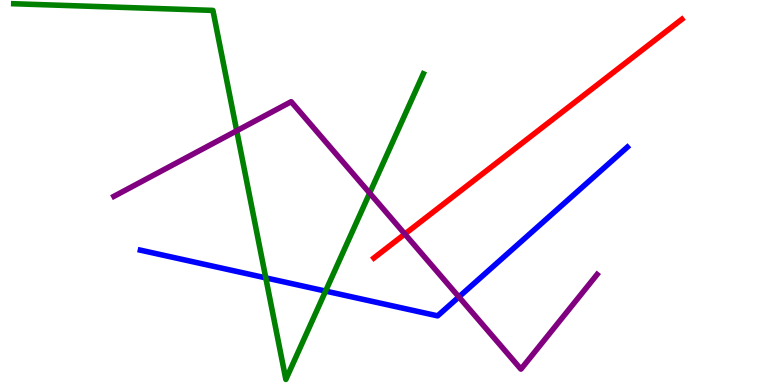[{'lines': ['blue', 'red'], 'intersections': []}, {'lines': ['green', 'red'], 'intersections': []}, {'lines': ['purple', 'red'], 'intersections': [{'x': 5.22, 'y': 3.92}]}, {'lines': ['blue', 'green'], 'intersections': [{'x': 3.43, 'y': 2.78}, {'x': 4.2, 'y': 2.44}]}, {'lines': ['blue', 'purple'], 'intersections': [{'x': 5.92, 'y': 2.29}]}, {'lines': ['green', 'purple'], 'intersections': [{'x': 3.05, 'y': 6.6}, {'x': 4.77, 'y': 4.98}]}]